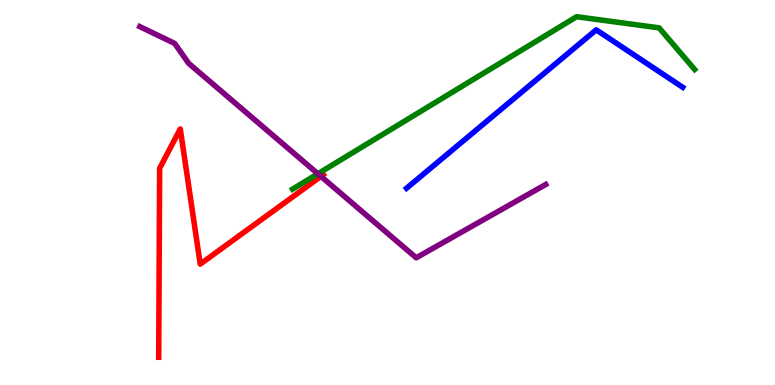[{'lines': ['blue', 'red'], 'intersections': []}, {'lines': ['green', 'red'], 'intersections': []}, {'lines': ['purple', 'red'], 'intersections': [{'x': 4.14, 'y': 5.42}]}, {'lines': ['blue', 'green'], 'intersections': []}, {'lines': ['blue', 'purple'], 'intersections': []}, {'lines': ['green', 'purple'], 'intersections': [{'x': 4.1, 'y': 5.49}]}]